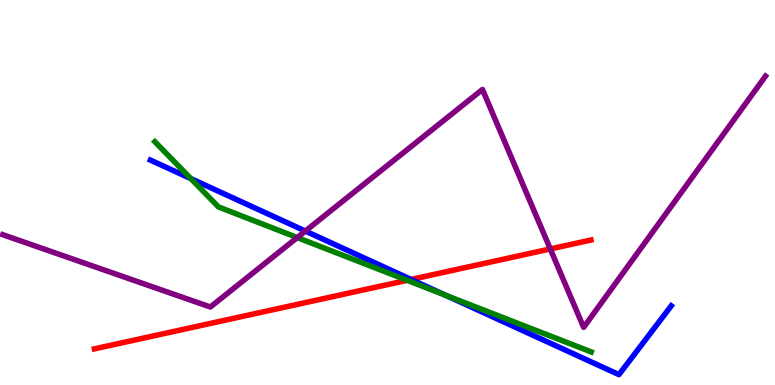[{'lines': ['blue', 'red'], 'intersections': [{'x': 5.3, 'y': 2.74}]}, {'lines': ['green', 'red'], 'intersections': [{'x': 5.25, 'y': 2.72}]}, {'lines': ['purple', 'red'], 'intersections': [{'x': 7.1, 'y': 3.53}]}, {'lines': ['blue', 'green'], 'intersections': [{'x': 2.46, 'y': 5.36}, {'x': 5.75, 'y': 2.33}]}, {'lines': ['blue', 'purple'], 'intersections': [{'x': 3.94, 'y': 4.0}]}, {'lines': ['green', 'purple'], 'intersections': [{'x': 3.84, 'y': 3.83}]}]